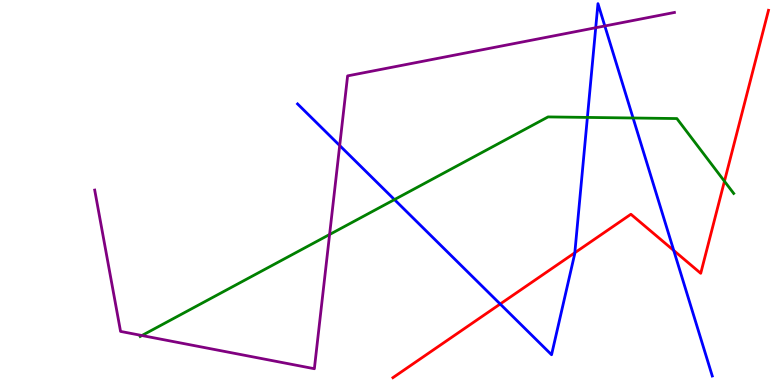[{'lines': ['blue', 'red'], 'intersections': [{'x': 6.45, 'y': 2.1}, {'x': 7.42, 'y': 3.43}, {'x': 8.69, 'y': 3.49}]}, {'lines': ['green', 'red'], 'intersections': [{'x': 9.35, 'y': 5.29}]}, {'lines': ['purple', 'red'], 'intersections': []}, {'lines': ['blue', 'green'], 'intersections': [{'x': 5.09, 'y': 4.82}, {'x': 7.58, 'y': 6.95}, {'x': 8.17, 'y': 6.94}]}, {'lines': ['blue', 'purple'], 'intersections': [{'x': 4.38, 'y': 6.22}, {'x': 7.69, 'y': 9.28}, {'x': 7.8, 'y': 9.33}]}, {'lines': ['green', 'purple'], 'intersections': [{'x': 1.83, 'y': 1.29}, {'x': 4.25, 'y': 3.91}]}]